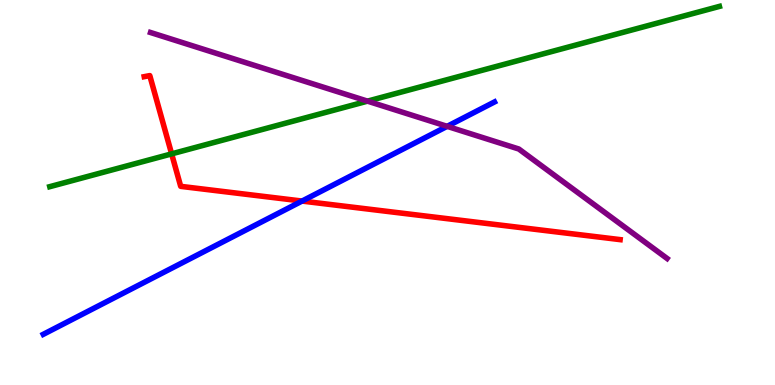[{'lines': ['blue', 'red'], 'intersections': [{'x': 3.9, 'y': 4.78}]}, {'lines': ['green', 'red'], 'intersections': [{'x': 2.21, 'y': 6.0}]}, {'lines': ['purple', 'red'], 'intersections': []}, {'lines': ['blue', 'green'], 'intersections': []}, {'lines': ['blue', 'purple'], 'intersections': [{'x': 5.77, 'y': 6.72}]}, {'lines': ['green', 'purple'], 'intersections': [{'x': 4.74, 'y': 7.37}]}]